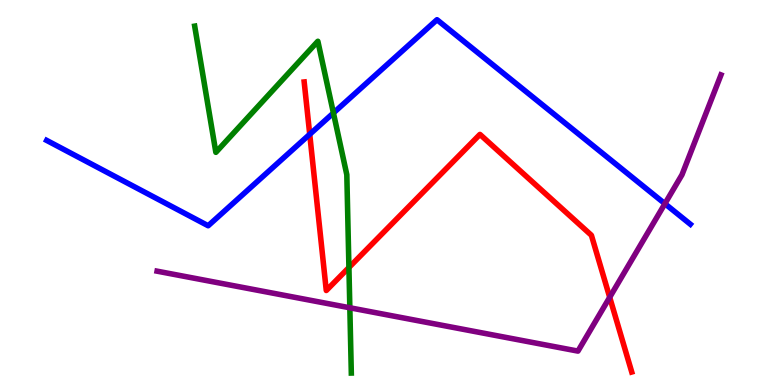[{'lines': ['blue', 'red'], 'intersections': [{'x': 4.0, 'y': 6.51}]}, {'lines': ['green', 'red'], 'intersections': [{'x': 4.5, 'y': 3.05}]}, {'lines': ['purple', 'red'], 'intersections': [{'x': 7.87, 'y': 2.28}]}, {'lines': ['blue', 'green'], 'intersections': [{'x': 4.3, 'y': 7.07}]}, {'lines': ['blue', 'purple'], 'intersections': [{'x': 8.58, 'y': 4.71}]}, {'lines': ['green', 'purple'], 'intersections': [{'x': 4.51, 'y': 2.01}]}]